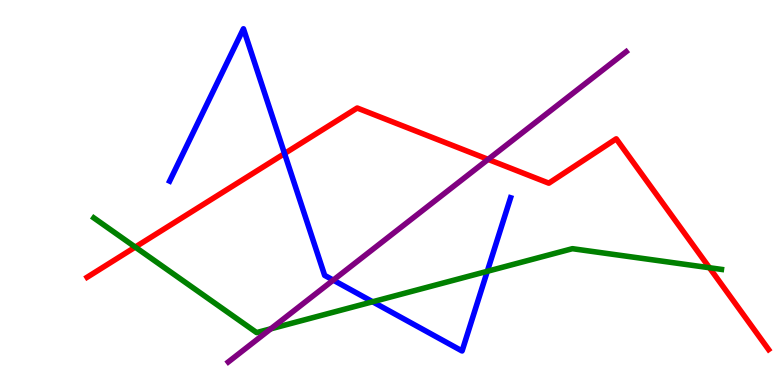[{'lines': ['blue', 'red'], 'intersections': [{'x': 3.67, 'y': 6.01}]}, {'lines': ['green', 'red'], 'intersections': [{'x': 1.75, 'y': 3.58}, {'x': 9.15, 'y': 3.05}]}, {'lines': ['purple', 'red'], 'intersections': [{'x': 6.3, 'y': 5.86}]}, {'lines': ['blue', 'green'], 'intersections': [{'x': 4.81, 'y': 2.16}, {'x': 6.29, 'y': 2.95}]}, {'lines': ['blue', 'purple'], 'intersections': [{'x': 4.3, 'y': 2.72}]}, {'lines': ['green', 'purple'], 'intersections': [{'x': 3.49, 'y': 1.46}]}]